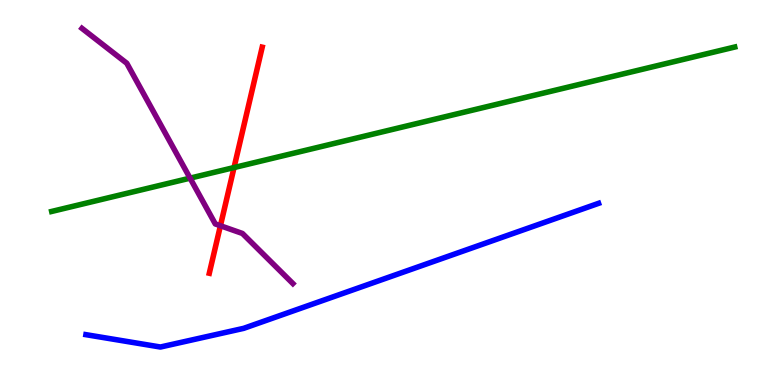[{'lines': ['blue', 'red'], 'intersections': []}, {'lines': ['green', 'red'], 'intersections': [{'x': 3.02, 'y': 5.65}]}, {'lines': ['purple', 'red'], 'intersections': [{'x': 2.84, 'y': 4.14}]}, {'lines': ['blue', 'green'], 'intersections': []}, {'lines': ['blue', 'purple'], 'intersections': []}, {'lines': ['green', 'purple'], 'intersections': [{'x': 2.45, 'y': 5.37}]}]